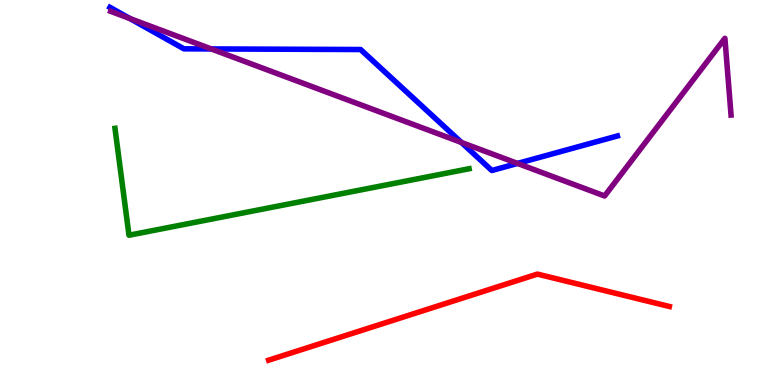[{'lines': ['blue', 'red'], 'intersections': []}, {'lines': ['green', 'red'], 'intersections': []}, {'lines': ['purple', 'red'], 'intersections': []}, {'lines': ['blue', 'green'], 'intersections': []}, {'lines': ['blue', 'purple'], 'intersections': [{'x': 1.68, 'y': 9.52}, {'x': 2.73, 'y': 8.73}, {'x': 5.95, 'y': 6.3}, {'x': 6.68, 'y': 5.76}]}, {'lines': ['green', 'purple'], 'intersections': []}]